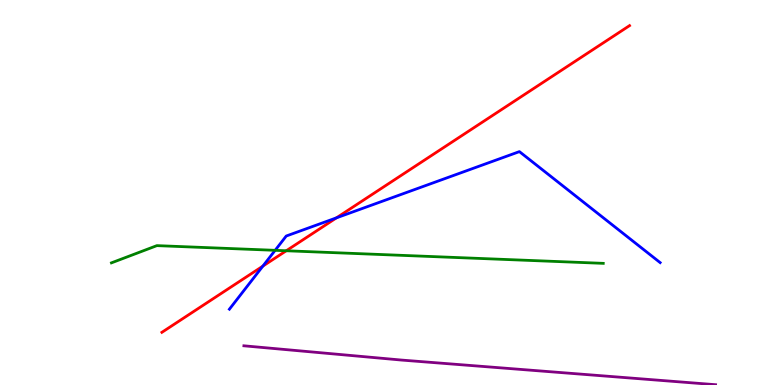[{'lines': ['blue', 'red'], 'intersections': [{'x': 3.39, 'y': 3.09}, {'x': 4.34, 'y': 4.34}]}, {'lines': ['green', 'red'], 'intersections': [{'x': 3.69, 'y': 3.49}]}, {'lines': ['purple', 'red'], 'intersections': []}, {'lines': ['blue', 'green'], 'intersections': [{'x': 3.55, 'y': 3.5}]}, {'lines': ['blue', 'purple'], 'intersections': []}, {'lines': ['green', 'purple'], 'intersections': []}]